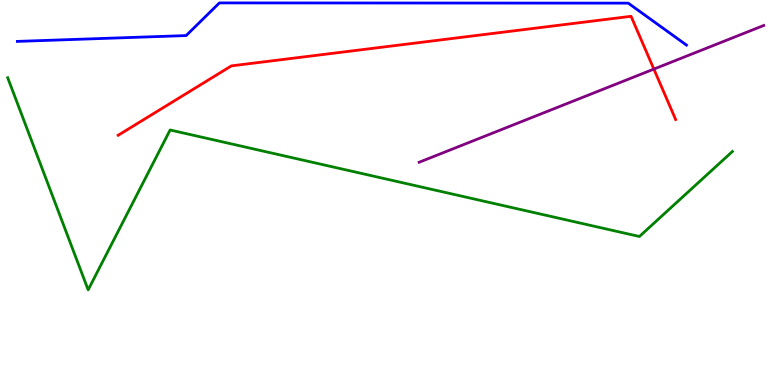[{'lines': ['blue', 'red'], 'intersections': []}, {'lines': ['green', 'red'], 'intersections': []}, {'lines': ['purple', 'red'], 'intersections': [{'x': 8.44, 'y': 8.21}]}, {'lines': ['blue', 'green'], 'intersections': []}, {'lines': ['blue', 'purple'], 'intersections': []}, {'lines': ['green', 'purple'], 'intersections': []}]